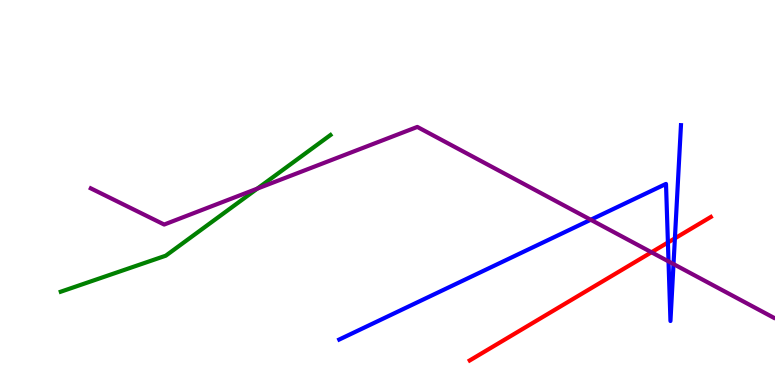[{'lines': ['blue', 'red'], 'intersections': [{'x': 8.62, 'y': 3.7}, {'x': 8.71, 'y': 3.81}]}, {'lines': ['green', 'red'], 'intersections': []}, {'lines': ['purple', 'red'], 'intersections': [{'x': 8.41, 'y': 3.45}]}, {'lines': ['blue', 'green'], 'intersections': []}, {'lines': ['blue', 'purple'], 'intersections': [{'x': 7.62, 'y': 4.29}, {'x': 8.63, 'y': 3.21}, {'x': 8.69, 'y': 3.14}]}, {'lines': ['green', 'purple'], 'intersections': [{'x': 3.32, 'y': 5.1}]}]